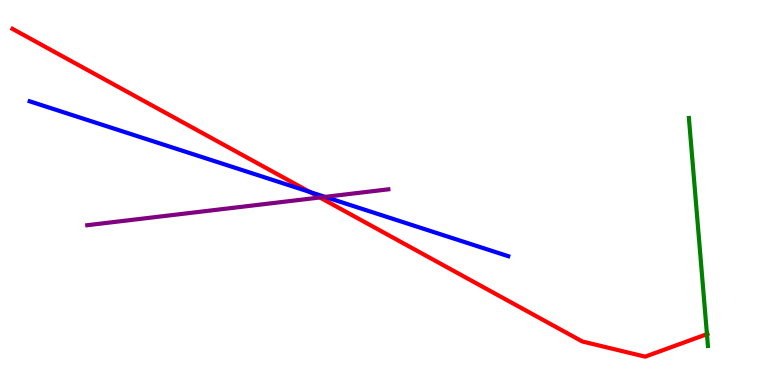[{'lines': ['blue', 'red'], 'intersections': [{'x': 4.0, 'y': 5.01}]}, {'lines': ['green', 'red'], 'intersections': [{'x': 9.12, 'y': 1.32}]}, {'lines': ['purple', 'red'], 'intersections': [{'x': 4.13, 'y': 4.87}]}, {'lines': ['blue', 'green'], 'intersections': []}, {'lines': ['blue', 'purple'], 'intersections': [{'x': 4.19, 'y': 4.89}]}, {'lines': ['green', 'purple'], 'intersections': []}]